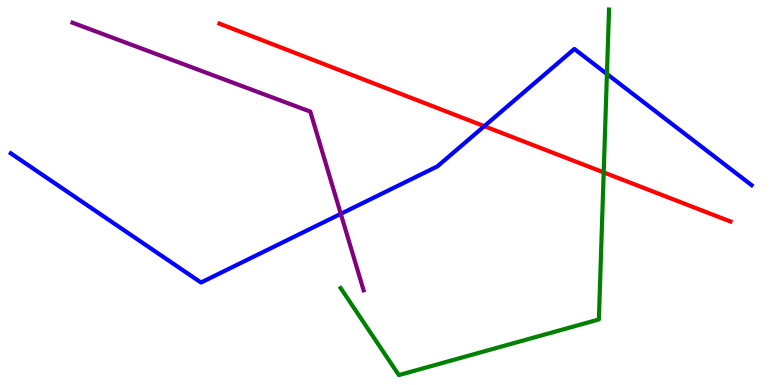[{'lines': ['blue', 'red'], 'intersections': [{'x': 6.25, 'y': 6.72}]}, {'lines': ['green', 'red'], 'intersections': [{'x': 7.79, 'y': 5.52}]}, {'lines': ['purple', 'red'], 'intersections': []}, {'lines': ['blue', 'green'], 'intersections': [{'x': 7.83, 'y': 8.08}]}, {'lines': ['blue', 'purple'], 'intersections': [{'x': 4.4, 'y': 4.45}]}, {'lines': ['green', 'purple'], 'intersections': []}]